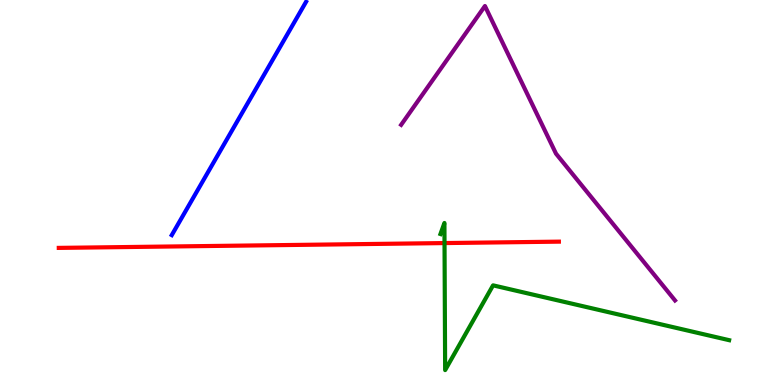[{'lines': ['blue', 'red'], 'intersections': []}, {'lines': ['green', 'red'], 'intersections': [{'x': 5.74, 'y': 3.69}]}, {'lines': ['purple', 'red'], 'intersections': []}, {'lines': ['blue', 'green'], 'intersections': []}, {'lines': ['blue', 'purple'], 'intersections': []}, {'lines': ['green', 'purple'], 'intersections': []}]